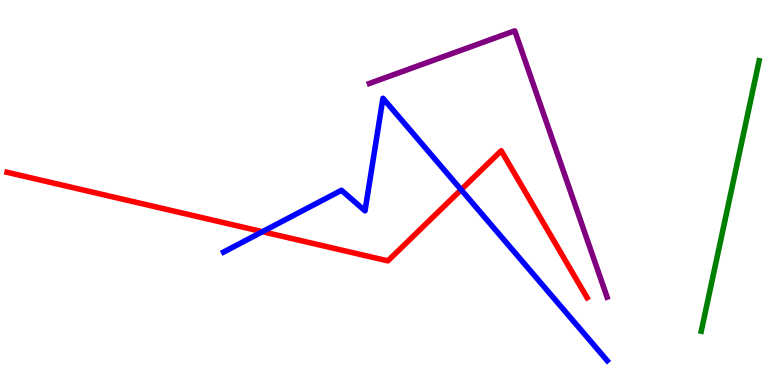[{'lines': ['blue', 'red'], 'intersections': [{'x': 3.39, 'y': 3.98}, {'x': 5.95, 'y': 5.07}]}, {'lines': ['green', 'red'], 'intersections': []}, {'lines': ['purple', 'red'], 'intersections': []}, {'lines': ['blue', 'green'], 'intersections': []}, {'lines': ['blue', 'purple'], 'intersections': []}, {'lines': ['green', 'purple'], 'intersections': []}]